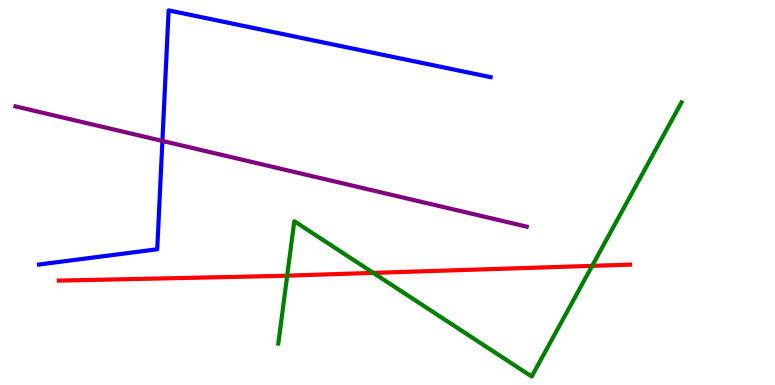[{'lines': ['blue', 'red'], 'intersections': []}, {'lines': ['green', 'red'], 'intersections': [{'x': 3.71, 'y': 2.84}, {'x': 4.82, 'y': 2.91}, {'x': 7.64, 'y': 3.09}]}, {'lines': ['purple', 'red'], 'intersections': []}, {'lines': ['blue', 'green'], 'intersections': []}, {'lines': ['blue', 'purple'], 'intersections': [{'x': 2.1, 'y': 6.34}]}, {'lines': ['green', 'purple'], 'intersections': []}]